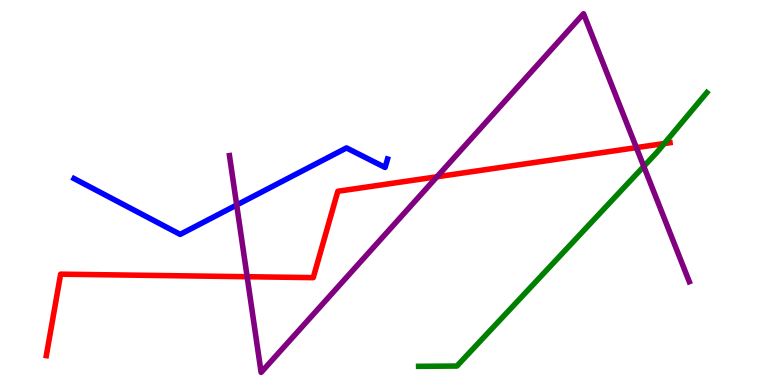[{'lines': ['blue', 'red'], 'intersections': []}, {'lines': ['green', 'red'], 'intersections': [{'x': 8.57, 'y': 6.27}]}, {'lines': ['purple', 'red'], 'intersections': [{'x': 3.19, 'y': 2.81}, {'x': 5.64, 'y': 5.41}, {'x': 8.21, 'y': 6.17}]}, {'lines': ['blue', 'green'], 'intersections': []}, {'lines': ['blue', 'purple'], 'intersections': [{'x': 3.05, 'y': 4.68}]}, {'lines': ['green', 'purple'], 'intersections': [{'x': 8.31, 'y': 5.68}]}]